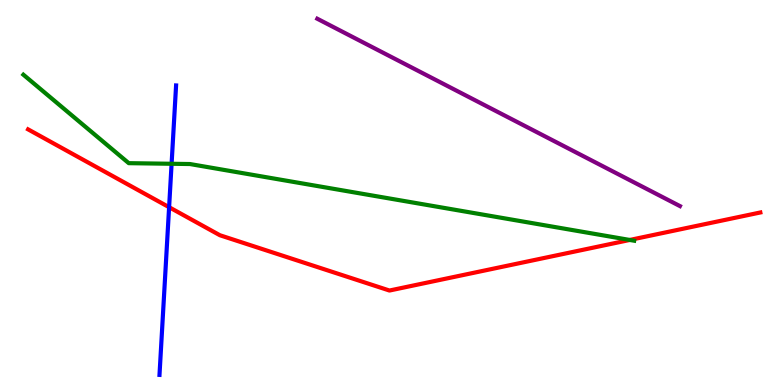[{'lines': ['blue', 'red'], 'intersections': [{'x': 2.18, 'y': 4.62}]}, {'lines': ['green', 'red'], 'intersections': [{'x': 8.13, 'y': 3.77}]}, {'lines': ['purple', 'red'], 'intersections': []}, {'lines': ['blue', 'green'], 'intersections': [{'x': 2.21, 'y': 5.75}]}, {'lines': ['blue', 'purple'], 'intersections': []}, {'lines': ['green', 'purple'], 'intersections': []}]